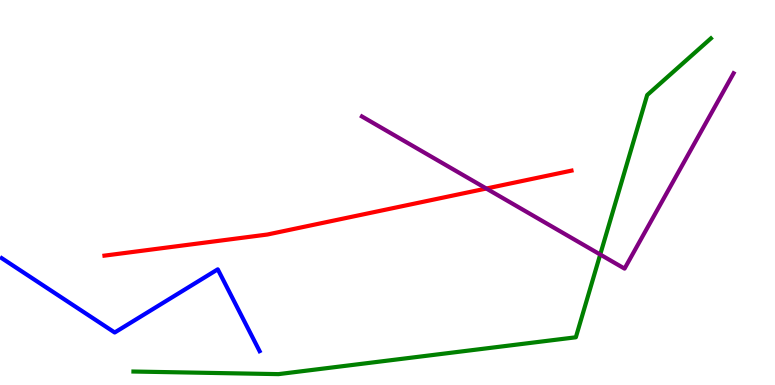[{'lines': ['blue', 'red'], 'intersections': []}, {'lines': ['green', 'red'], 'intersections': []}, {'lines': ['purple', 'red'], 'intersections': [{'x': 6.27, 'y': 5.1}]}, {'lines': ['blue', 'green'], 'intersections': []}, {'lines': ['blue', 'purple'], 'intersections': []}, {'lines': ['green', 'purple'], 'intersections': [{'x': 7.74, 'y': 3.39}]}]